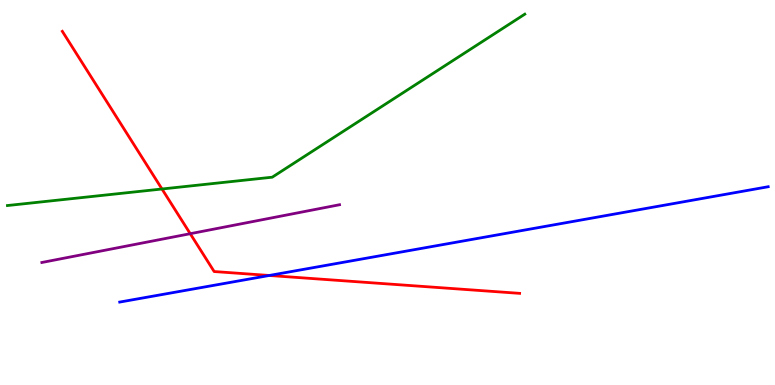[{'lines': ['blue', 'red'], 'intersections': [{'x': 3.47, 'y': 2.84}]}, {'lines': ['green', 'red'], 'intersections': [{'x': 2.09, 'y': 5.09}]}, {'lines': ['purple', 'red'], 'intersections': [{'x': 2.45, 'y': 3.93}]}, {'lines': ['blue', 'green'], 'intersections': []}, {'lines': ['blue', 'purple'], 'intersections': []}, {'lines': ['green', 'purple'], 'intersections': []}]